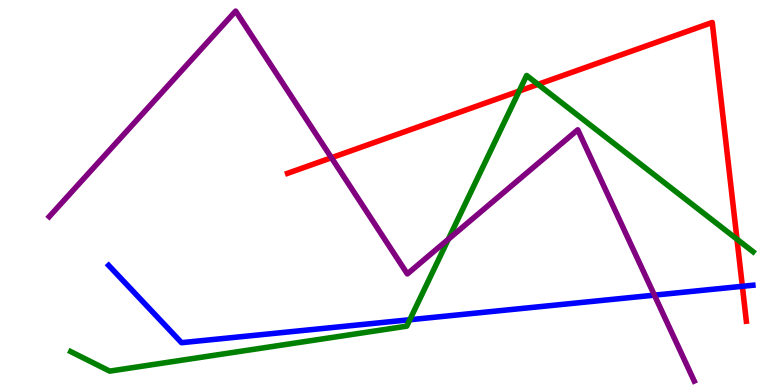[{'lines': ['blue', 'red'], 'intersections': [{'x': 9.58, 'y': 2.56}]}, {'lines': ['green', 'red'], 'intersections': [{'x': 6.7, 'y': 7.63}, {'x': 6.94, 'y': 7.81}, {'x': 9.51, 'y': 3.79}]}, {'lines': ['purple', 'red'], 'intersections': [{'x': 4.28, 'y': 5.9}]}, {'lines': ['blue', 'green'], 'intersections': [{'x': 5.29, 'y': 1.7}]}, {'lines': ['blue', 'purple'], 'intersections': [{'x': 8.44, 'y': 2.33}]}, {'lines': ['green', 'purple'], 'intersections': [{'x': 5.78, 'y': 3.78}]}]